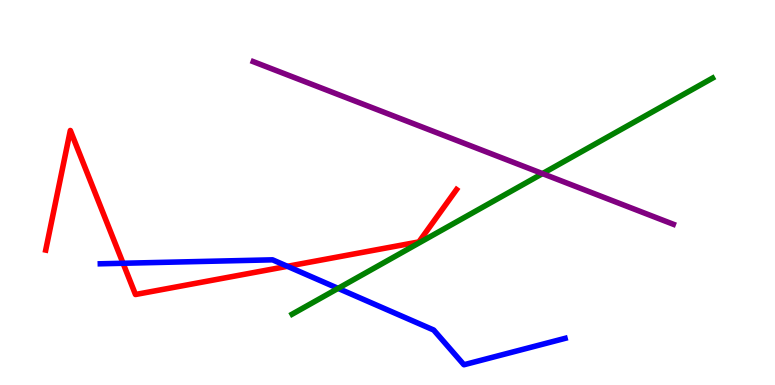[{'lines': ['blue', 'red'], 'intersections': [{'x': 1.59, 'y': 3.16}, {'x': 3.71, 'y': 3.08}]}, {'lines': ['green', 'red'], 'intersections': []}, {'lines': ['purple', 'red'], 'intersections': []}, {'lines': ['blue', 'green'], 'intersections': [{'x': 4.36, 'y': 2.51}]}, {'lines': ['blue', 'purple'], 'intersections': []}, {'lines': ['green', 'purple'], 'intersections': [{'x': 7.0, 'y': 5.49}]}]